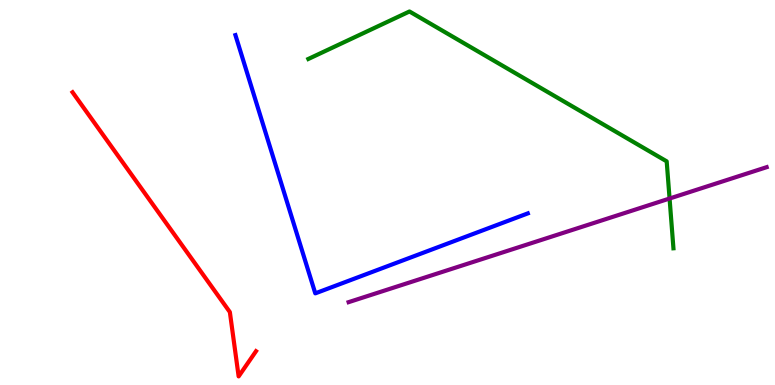[{'lines': ['blue', 'red'], 'intersections': []}, {'lines': ['green', 'red'], 'intersections': []}, {'lines': ['purple', 'red'], 'intersections': []}, {'lines': ['blue', 'green'], 'intersections': []}, {'lines': ['blue', 'purple'], 'intersections': []}, {'lines': ['green', 'purple'], 'intersections': [{'x': 8.64, 'y': 4.84}]}]